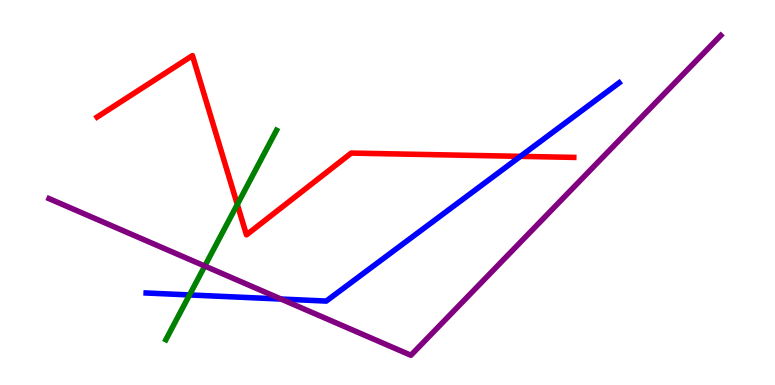[{'lines': ['blue', 'red'], 'intersections': [{'x': 6.72, 'y': 5.94}]}, {'lines': ['green', 'red'], 'intersections': [{'x': 3.06, 'y': 4.69}]}, {'lines': ['purple', 'red'], 'intersections': []}, {'lines': ['blue', 'green'], 'intersections': [{'x': 2.45, 'y': 2.34}]}, {'lines': ['blue', 'purple'], 'intersections': [{'x': 3.63, 'y': 2.23}]}, {'lines': ['green', 'purple'], 'intersections': [{'x': 2.64, 'y': 3.09}]}]